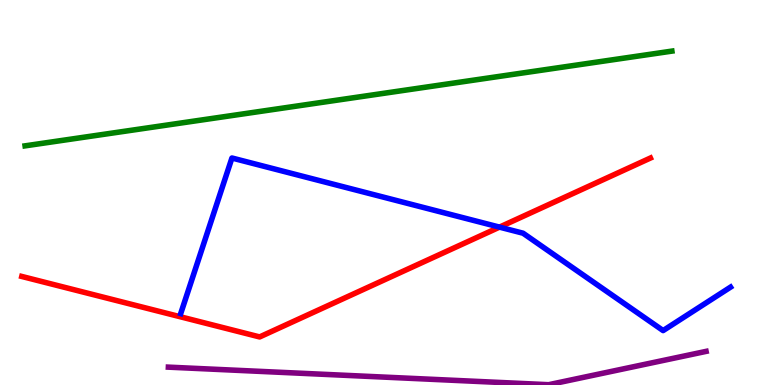[{'lines': ['blue', 'red'], 'intersections': [{'x': 6.45, 'y': 4.1}]}, {'lines': ['green', 'red'], 'intersections': []}, {'lines': ['purple', 'red'], 'intersections': []}, {'lines': ['blue', 'green'], 'intersections': []}, {'lines': ['blue', 'purple'], 'intersections': []}, {'lines': ['green', 'purple'], 'intersections': []}]